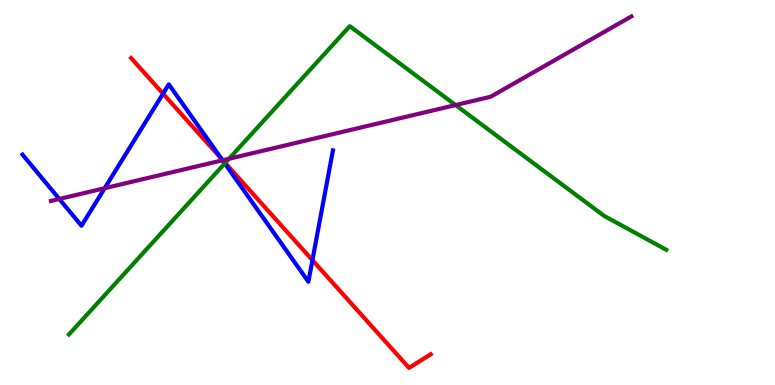[{'lines': ['blue', 'red'], 'intersections': [{'x': 2.1, 'y': 7.57}, {'x': 2.86, 'y': 5.88}, {'x': 4.03, 'y': 3.24}]}, {'lines': ['green', 'red'], 'intersections': [{'x': 2.91, 'y': 5.77}]}, {'lines': ['purple', 'red'], 'intersections': [{'x': 2.87, 'y': 5.84}]}, {'lines': ['blue', 'green'], 'intersections': [{'x': 2.9, 'y': 5.75}]}, {'lines': ['blue', 'purple'], 'intersections': [{'x': 0.765, 'y': 4.83}, {'x': 1.35, 'y': 5.11}, {'x': 2.87, 'y': 5.84}]}, {'lines': ['green', 'purple'], 'intersections': [{'x': 2.96, 'y': 5.88}, {'x': 5.88, 'y': 7.27}]}]